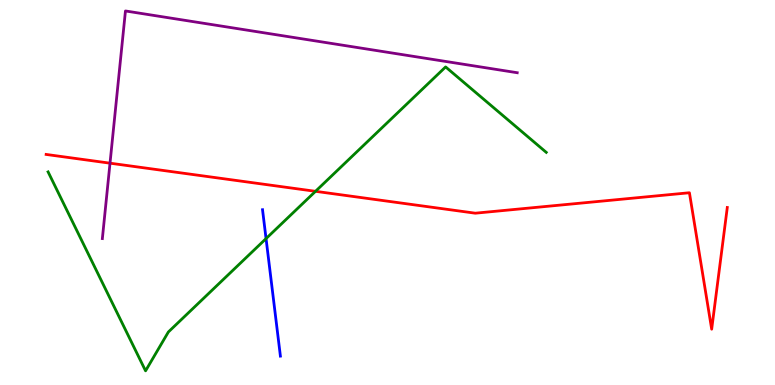[{'lines': ['blue', 'red'], 'intersections': []}, {'lines': ['green', 'red'], 'intersections': [{'x': 4.07, 'y': 5.03}]}, {'lines': ['purple', 'red'], 'intersections': [{'x': 1.42, 'y': 5.76}]}, {'lines': ['blue', 'green'], 'intersections': [{'x': 3.43, 'y': 3.8}]}, {'lines': ['blue', 'purple'], 'intersections': []}, {'lines': ['green', 'purple'], 'intersections': []}]